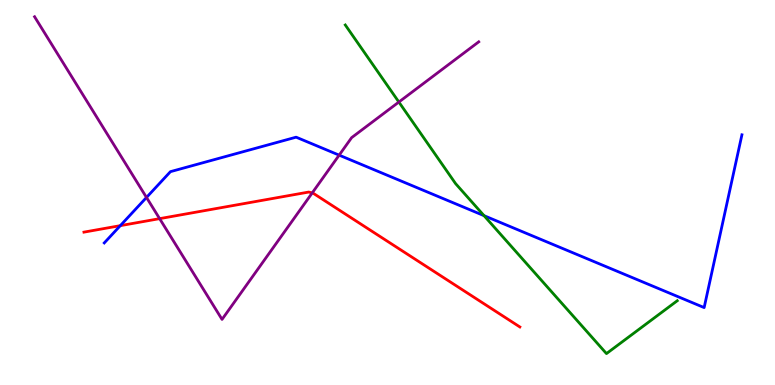[{'lines': ['blue', 'red'], 'intersections': [{'x': 1.55, 'y': 4.14}]}, {'lines': ['green', 'red'], 'intersections': []}, {'lines': ['purple', 'red'], 'intersections': [{'x': 2.06, 'y': 4.32}, {'x': 4.03, 'y': 4.99}]}, {'lines': ['blue', 'green'], 'intersections': [{'x': 6.25, 'y': 4.4}]}, {'lines': ['blue', 'purple'], 'intersections': [{'x': 1.89, 'y': 4.87}, {'x': 4.38, 'y': 5.97}]}, {'lines': ['green', 'purple'], 'intersections': [{'x': 5.15, 'y': 7.35}]}]